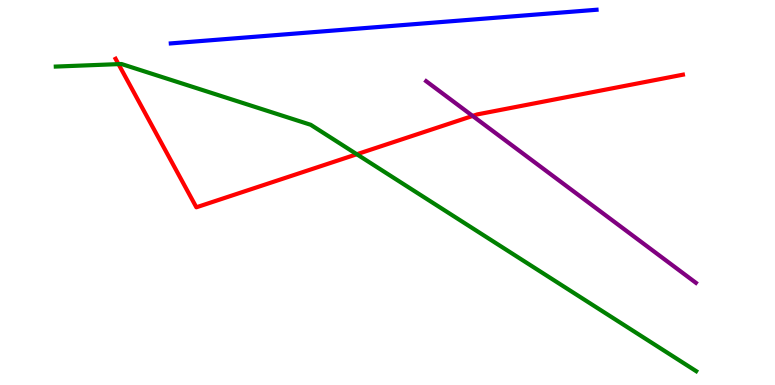[{'lines': ['blue', 'red'], 'intersections': []}, {'lines': ['green', 'red'], 'intersections': [{'x': 1.53, 'y': 8.33}, {'x': 4.6, 'y': 5.99}]}, {'lines': ['purple', 'red'], 'intersections': [{'x': 6.1, 'y': 6.99}]}, {'lines': ['blue', 'green'], 'intersections': []}, {'lines': ['blue', 'purple'], 'intersections': []}, {'lines': ['green', 'purple'], 'intersections': []}]